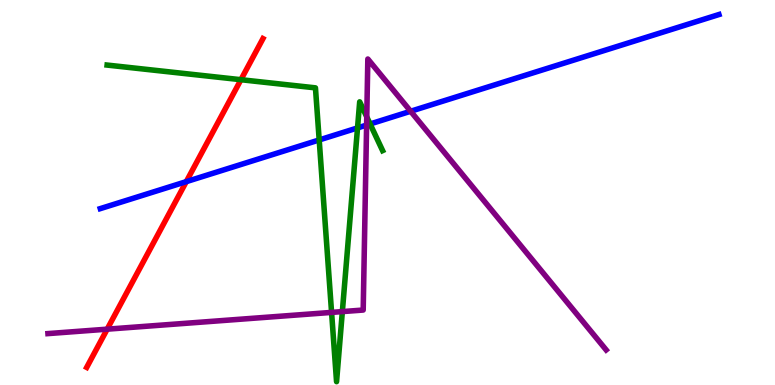[{'lines': ['blue', 'red'], 'intersections': [{'x': 2.4, 'y': 5.28}]}, {'lines': ['green', 'red'], 'intersections': [{'x': 3.11, 'y': 7.93}]}, {'lines': ['purple', 'red'], 'intersections': [{'x': 1.38, 'y': 1.45}]}, {'lines': ['blue', 'green'], 'intersections': [{'x': 4.12, 'y': 6.37}, {'x': 4.61, 'y': 6.68}, {'x': 4.78, 'y': 6.78}]}, {'lines': ['blue', 'purple'], 'intersections': [{'x': 4.73, 'y': 6.75}, {'x': 5.3, 'y': 7.11}]}, {'lines': ['green', 'purple'], 'intersections': [{'x': 4.28, 'y': 1.89}, {'x': 4.42, 'y': 1.91}, {'x': 4.73, 'y': 6.96}]}]